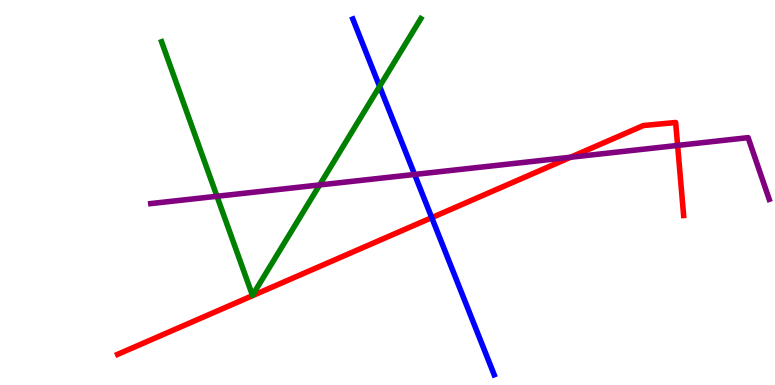[{'lines': ['blue', 'red'], 'intersections': [{'x': 5.57, 'y': 4.35}]}, {'lines': ['green', 'red'], 'intersections': []}, {'lines': ['purple', 'red'], 'intersections': [{'x': 7.36, 'y': 5.92}, {'x': 8.74, 'y': 6.22}]}, {'lines': ['blue', 'green'], 'intersections': [{'x': 4.9, 'y': 7.76}]}, {'lines': ['blue', 'purple'], 'intersections': [{'x': 5.35, 'y': 5.47}]}, {'lines': ['green', 'purple'], 'intersections': [{'x': 2.8, 'y': 4.9}, {'x': 4.12, 'y': 5.2}]}]